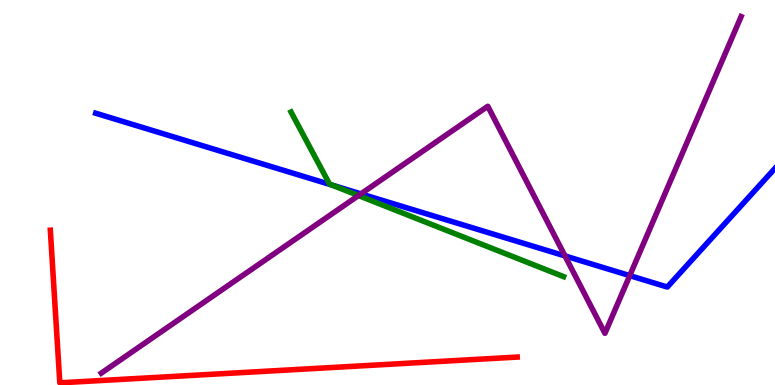[{'lines': ['blue', 'red'], 'intersections': []}, {'lines': ['green', 'red'], 'intersections': []}, {'lines': ['purple', 'red'], 'intersections': []}, {'lines': ['blue', 'green'], 'intersections': [{'x': 4.28, 'y': 5.19}]}, {'lines': ['blue', 'purple'], 'intersections': [{'x': 4.66, 'y': 4.96}, {'x': 7.29, 'y': 3.35}, {'x': 8.13, 'y': 2.84}]}, {'lines': ['green', 'purple'], 'intersections': [{'x': 4.63, 'y': 4.92}]}]